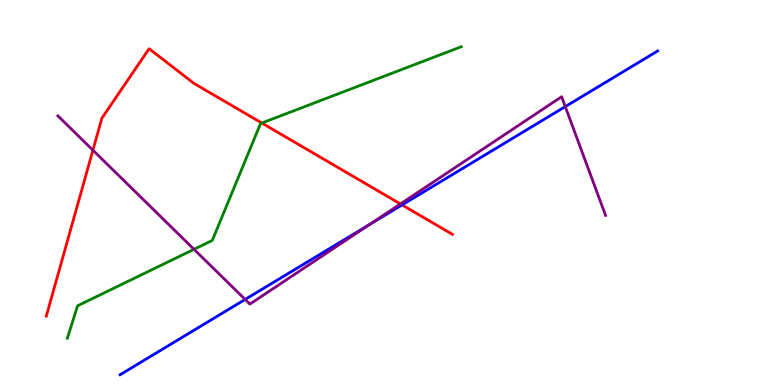[{'lines': ['blue', 'red'], 'intersections': [{'x': 5.19, 'y': 4.68}]}, {'lines': ['green', 'red'], 'intersections': [{'x': 3.38, 'y': 6.8}]}, {'lines': ['purple', 'red'], 'intersections': [{'x': 1.2, 'y': 6.1}, {'x': 5.17, 'y': 4.7}]}, {'lines': ['blue', 'green'], 'intersections': []}, {'lines': ['blue', 'purple'], 'intersections': [{'x': 3.16, 'y': 2.22}, {'x': 4.77, 'y': 4.17}, {'x': 7.29, 'y': 7.23}]}, {'lines': ['green', 'purple'], 'intersections': [{'x': 2.5, 'y': 3.52}]}]